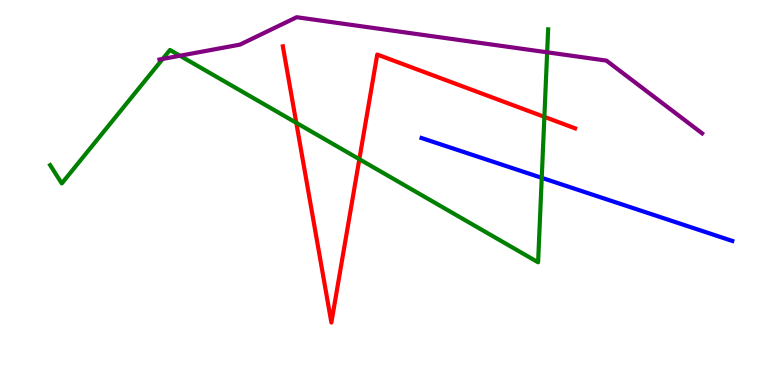[{'lines': ['blue', 'red'], 'intersections': []}, {'lines': ['green', 'red'], 'intersections': [{'x': 3.82, 'y': 6.81}, {'x': 4.64, 'y': 5.87}, {'x': 7.02, 'y': 6.96}]}, {'lines': ['purple', 'red'], 'intersections': []}, {'lines': ['blue', 'green'], 'intersections': [{'x': 6.99, 'y': 5.38}]}, {'lines': ['blue', 'purple'], 'intersections': []}, {'lines': ['green', 'purple'], 'intersections': [{'x': 2.1, 'y': 8.47}, {'x': 2.32, 'y': 8.55}, {'x': 7.06, 'y': 8.64}]}]